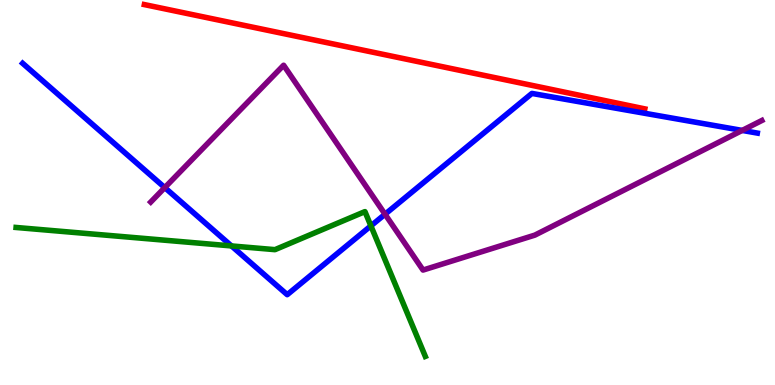[{'lines': ['blue', 'red'], 'intersections': []}, {'lines': ['green', 'red'], 'intersections': []}, {'lines': ['purple', 'red'], 'intersections': []}, {'lines': ['blue', 'green'], 'intersections': [{'x': 2.99, 'y': 3.61}, {'x': 4.79, 'y': 4.13}]}, {'lines': ['blue', 'purple'], 'intersections': [{'x': 2.13, 'y': 5.13}, {'x': 4.97, 'y': 4.44}, {'x': 9.58, 'y': 6.61}]}, {'lines': ['green', 'purple'], 'intersections': []}]